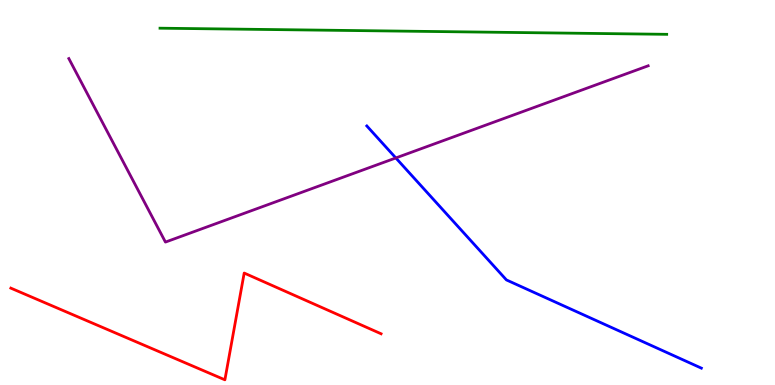[{'lines': ['blue', 'red'], 'intersections': []}, {'lines': ['green', 'red'], 'intersections': []}, {'lines': ['purple', 'red'], 'intersections': []}, {'lines': ['blue', 'green'], 'intersections': []}, {'lines': ['blue', 'purple'], 'intersections': [{'x': 5.11, 'y': 5.9}]}, {'lines': ['green', 'purple'], 'intersections': []}]